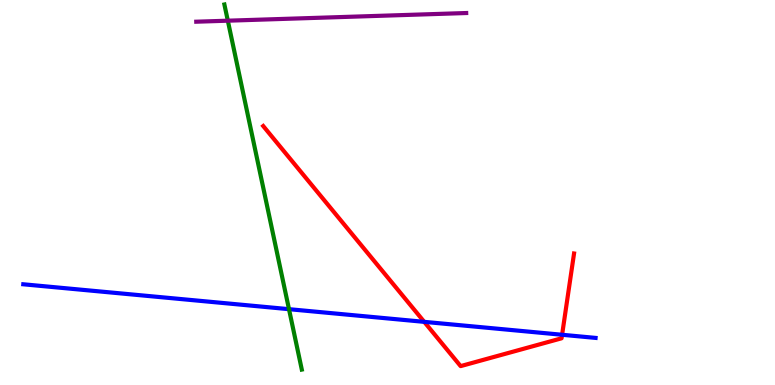[{'lines': ['blue', 'red'], 'intersections': [{'x': 5.47, 'y': 1.64}, {'x': 7.25, 'y': 1.3}]}, {'lines': ['green', 'red'], 'intersections': []}, {'lines': ['purple', 'red'], 'intersections': []}, {'lines': ['blue', 'green'], 'intersections': [{'x': 3.73, 'y': 1.97}]}, {'lines': ['blue', 'purple'], 'intersections': []}, {'lines': ['green', 'purple'], 'intersections': [{'x': 2.94, 'y': 9.46}]}]